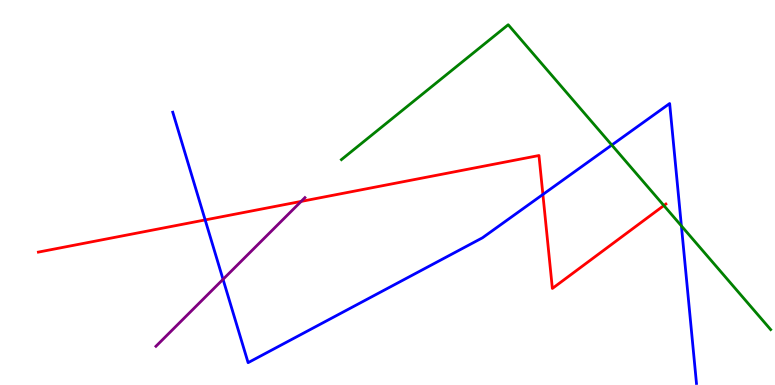[{'lines': ['blue', 'red'], 'intersections': [{'x': 2.65, 'y': 4.29}, {'x': 7.01, 'y': 4.95}]}, {'lines': ['green', 'red'], 'intersections': [{'x': 8.57, 'y': 4.66}]}, {'lines': ['purple', 'red'], 'intersections': [{'x': 3.89, 'y': 4.77}]}, {'lines': ['blue', 'green'], 'intersections': [{'x': 7.89, 'y': 6.23}, {'x': 8.79, 'y': 4.13}]}, {'lines': ['blue', 'purple'], 'intersections': [{'x': 2.88, 'y': 2.74}]}, {'lines': ['green', 'purple'], 'intersections': []}]